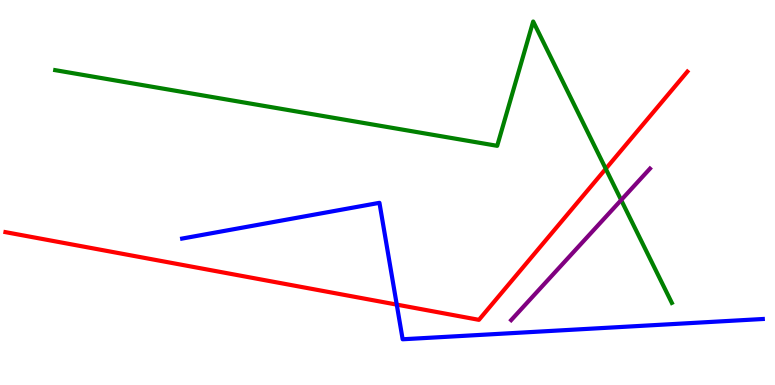[{'lines': ['blue', 'red'], 'intersections': [{'x': 5.12, 'y': 2.09}]}, {'lines': ['green', 'red'], 'intersections': [{'x': 7.82, 'y': 5.62}]}, {'lines': ['purple', 'red'], 'intersections': []}, {'lines': ['blue', 'green'], 'intersections': []}, {'lines': ['blue', 'purple'], 'intersections': []}, {'lines': ['green', 'purple'], 'intersections': [{'x': 8.02, 'y': 4.8}]}]